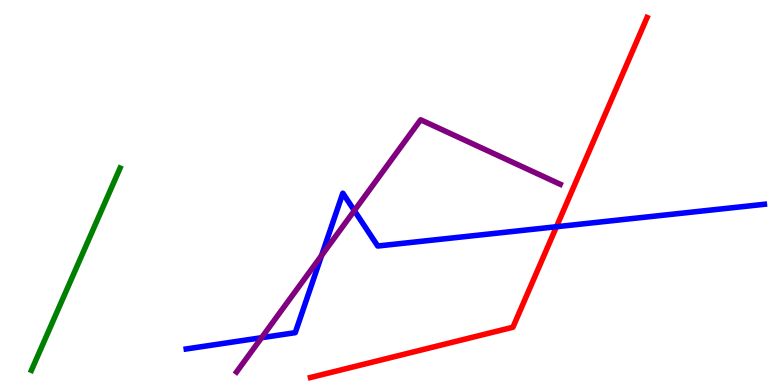[{'lines': ['blue', 'red'], 'intersections': [{'x': 7.18, 'y': 4.11}]}, {'lines': ['green', 'red'], 'intersections': []}, {'lines': ['purple', 'red'], 'intersections': []}, {'lines': ['blue', 'green'], 'intersections': []}, {'lines': ['blue', 'purple'], 'intersections': [{'x': 3.38, 'y': 1.23}, {'x': 4.15, 'y': 3.36}, {'x': 4.57, 'y': 4.53}]}, {'lines': ['green', 'purple'], 'intersections': []}]